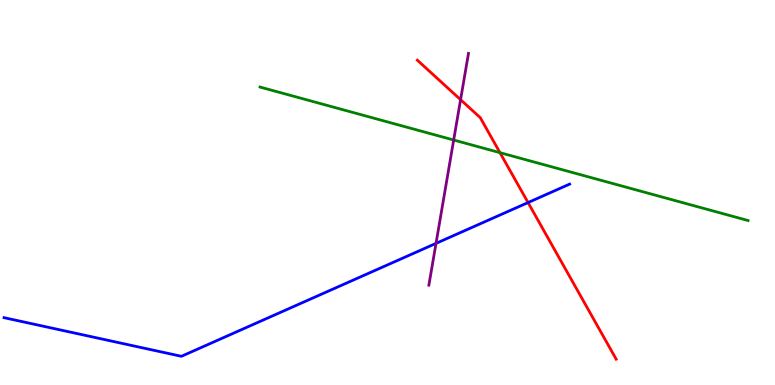[{'lines': ['blue', 'red'], 'intersections': [{'x': 6.81, 'y': 4.74}]}, {'lines': ['green', 'red'], 'intersections': [{'x': 6.45, 'y': 6.03}]}, {'lines': ['purple', 'red'], 'intersections': [{'x': 5.94, 'y': 7.41}]}, {'lines': ['blue', 'green'], 'intersections': []}, {'lines': ['blue', 'purple'], 'intersections': [{'x': 5.63, 'y': 3.68}]}, {'lines': ['green', 'purple'], 'intersections': [{'x': 5.85, 'y': 6.36}]}]